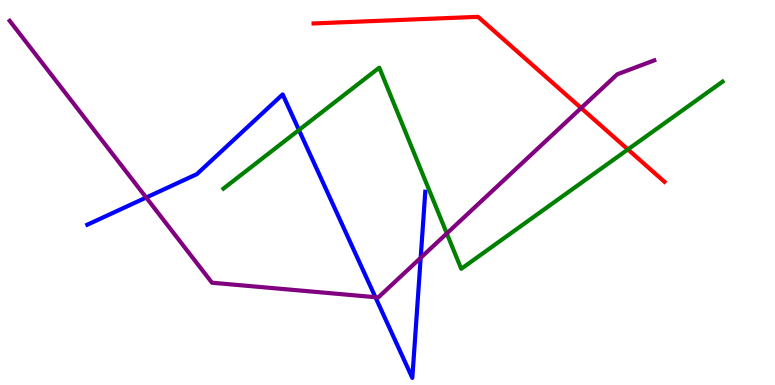[{'lines': ['blue', 'red'], 'intersections': []}, {'lines': ['green', 'red'], 'intersections': [{'x': 8.1, 'y': 6.12}]}, {'lines': ['purple', 'red'], 'intersections': [{'x': 7.5, 'y': 7.19}]}, {'lines': ['blue', 'green'], 'intersections': [{'x': 3.86, 'y': 6.62}]}, {'lines': ['blue', 'purple'], 'intersections': [{'x': 1.89, 'y': 4.87}, {'x': 4.84, 'y': 2.28}, {'x': 5.43, 'y': 3.3}]}, {'lines': ['green', 'purple'], 'intersections': [{'x': 5.77, 'y': 3.94}]}]